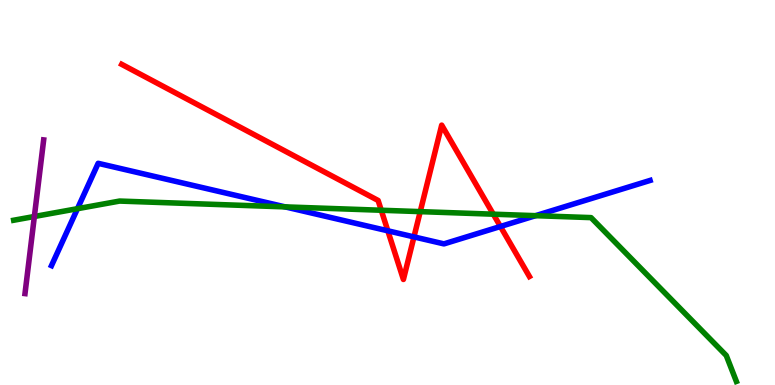[{'lines': ['blue', 'red'], 'intersections': [{'x': 5.0, 'y': 4.0}, {'x': 5.34, 'y': 3.85}, {'x': 6.46, 'y': 4.12}]}, {'lines': ['green', 'red'], 'intersections': [{'x': 4.92, 'y': 4.54}, {'x': 5.42, 'y': 4.5}, {'x': 6.37, 'y': 4.44}]}, {'lines': ['purple', 'red'], 'intersections': []}, {'lines': ['blue', 'green'], 'intersections': [{'x': 1.0, 'y': 4.58}, {'x': 3.68, 'y': 4.63}, {'x': 6.91, 'y': 4.4}]}, {'lines': ['blue', 'purple'], 'intersections': []}, {'lines': ['green', 'purple'], 'intersections': [{'x': 0.443, 'y': 4.38}]}]